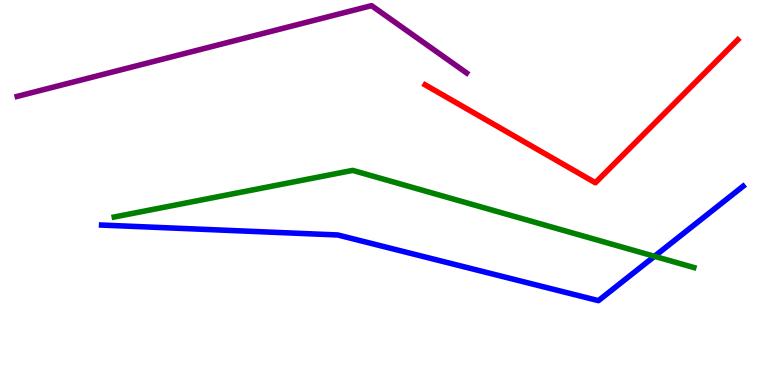[{'lines': ['blue', 'red'], 'intersections': []}, {'lines': ['green', 'red'], 'intersections': []}, {'lines': ['purple', 'red'], 'intersections': []}, {'lines': ['blue', 'green'], 'intersections': [{'x': 8.45, 'y': 3.34}]}, {'lines': ['blue', 'purple'], 'intersections': []}, {'lines': ['green', 'purple'], 'intersections': []}]